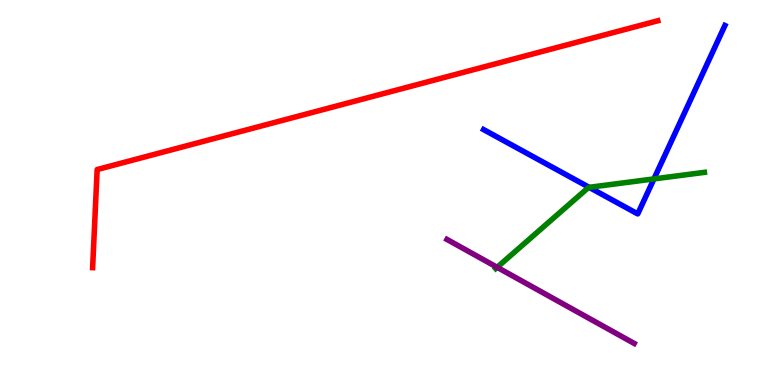[{'lines': ['blue', 'red'], 'intersections': []}, {'lines': ['green', 'red'], 'intersections': []}, {'lines': ['purple', 'red'], 'intersections': []}, {'lines': ['blue', 'green'], 'intersections': [{'x': 7.6, 'y': 5.13}, {'x': 8.44, 'y': 5.35}]}, {'lines': ['blue', 'purple'], 'intersections': []}, {'lines': ['green', 'purple'], 'intersections': [{'x': 6.41, 'y': 3.06}]}]